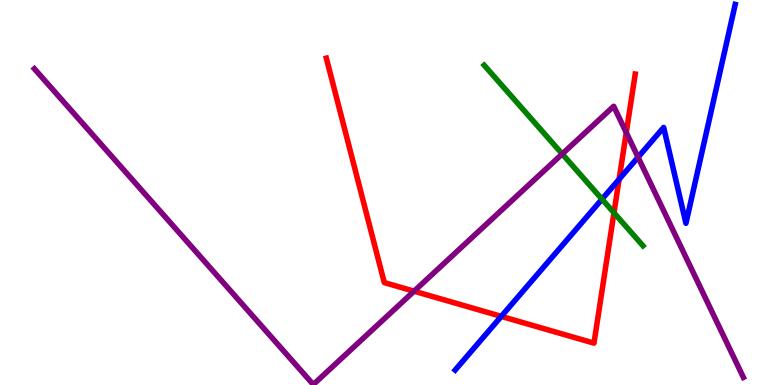[{'lines': ['blue', 'red'], 'intersections': [{'x': 6.47, 'y': 1.78}, {'x': 7.99, 'y': 5.34}]}, {'lines': ['green', 'red'], 'intersections': [{'x': 7.92, 'y': 4.47}]}, {'lines': ['purple', 'red'], 'intersections': [{'x': 5.34, 'y': 2.44}, {'x': 8.08, 'y': 6.56}]}, {'lines': ['blue', 'green'], 'intersections': [{'x': 7.77, 'y': 4.83}]}, {'lines': ['blue', 'purple'], 'intersections': [{'x': 8.23, 'y': 5.92}]}, {'lines': ['green', 'purple'], 'intersections': [{'x': 7.25, 'y': 6.0}]}]